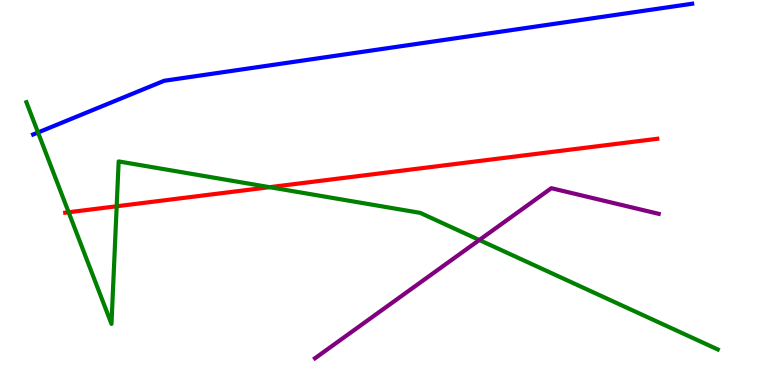[{'lines': ['blue', 'red'], 'intersections': []}, {'lines': ['green', 'red'], 'intersections': [{'x': 0.886, 'y': 4.49}, {'x': 1.51, 'y': 4.64}, {'x': 3.48, 'y': 5.14}]}, {'lines': ['purple', 'red'], 'intersections': []}, {'lines': ['blue', 'green'], 'intersections': [{'x': 0.491, 'y': 6.56}]}, {'lines': ['blue', 'purple'], 'intersections': []}, {'lines': ['green', 'purple'], 'intersections': [{'x': 6.18, 'y': 3.77}]}]